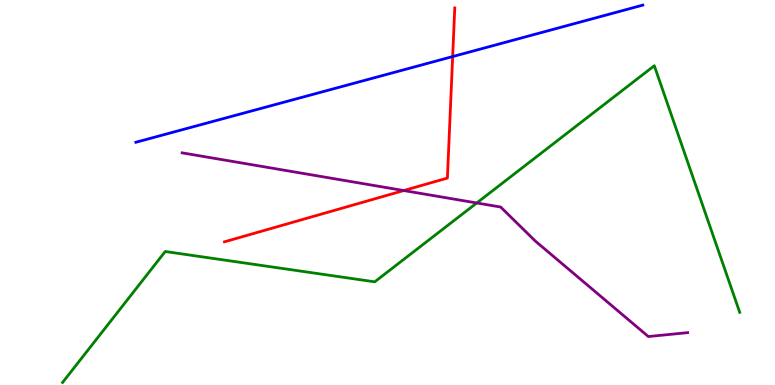[{'lines': ['blue', 'red'], 'intersections': [{'x': 5.84, 'y': 8.53}]}, {'lines': ['green', 'red'], 'intersections': []}, {'lines': ['purple', 'red'], 'intersections': [{'x': 5.21, 'y': 5.05}]}, {'lines': ['blue', 'green'], 'intersections': []}, {'lines': ['blue', 'purple'], 'intersections': []}, {'lines': ['green', 'purple'], 'intersections': [{'x': 6.15, 'y': 4.73}]}]